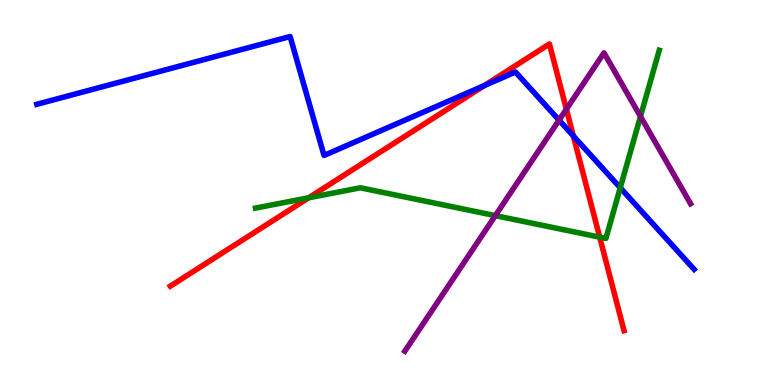[{'lines': ['blue', 'red'], 'intersections': [{'x': 6.25, 'y': 7.78}, {'x': 7.4, 'y': 6.47}]}, {'lines': ['green', 'red'], 'intersections': [{'x': 3.98, 'y': 4.86}, {'x': 7.74, 'y': 3.84}]}, {'lines': ['purple', 'red'], 'intersections': [{'x': 7.31, 'y': 7.16}]}, {'lines': ['blue', 'green'], 'intersections': [{'x': 8.0, 'y': 5.12}]}, {'lines': ['blue', 'purple'], 'intersections': [{'x': 7.21, 'y': 6.88}]}, {'lines': ['green', 'purple'], 'intersections': [{'x': 6.39, 'y': 4.4}, {'x': 8.26, 'y': 6.98}]}]